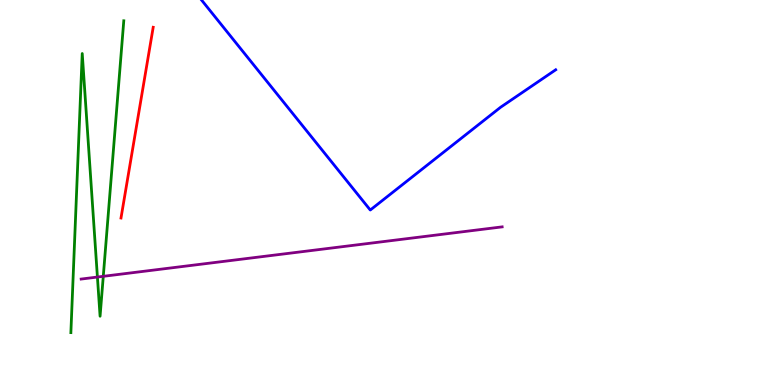[{'lines': ['blue', 'red'], 'intersections': []}, {'lines': ['green', 'red'], 'intersections': []}, {'lines': ['purple', 'red'], 'intersections': []}, {'lines': ['blue', 'green'], 'intersections': []}, {'lines': ['blue', 'purple'], 'intersections': []}, {'lines': ['green', 'purple'], 'intersections': [{'x': 1.26, 'y': 2.8}, {'x': 1.33, 'y': 2.82}]}]